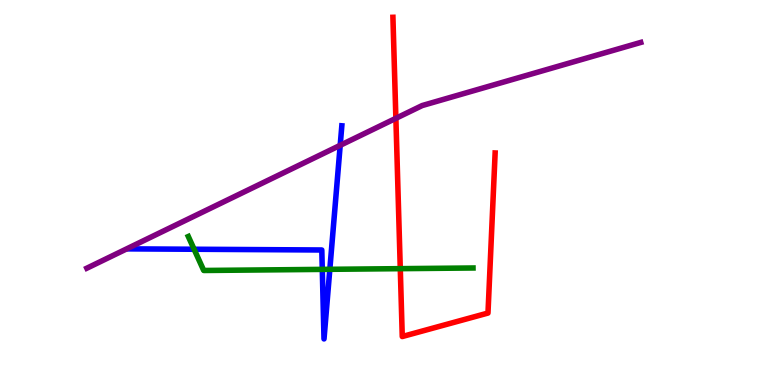[{'lines': ['blue', 'red'], 'intersections': []}, {'lines': ['green', 'red'], 'intersections': [{'x': 5.16, 'y': 3.02}]}, {'lines': ['purple', 'red'], 'intersections': [{'x': 5.11, 'y': 6.93}]}, {'lines': ['blue', 'green'], 'intersections': [{'x': 2.5, 'y': 3.53}, {'x': 4.16, 'y': 3.0}, {'x': 4.26, 'y': 3.0}]}, {'lines': ['blue', 'purple'], 'intersections': [{'x': 4.39, 'y': 6.23}]}, {'lines': ['green', 'purple'], 'intersections': []}]